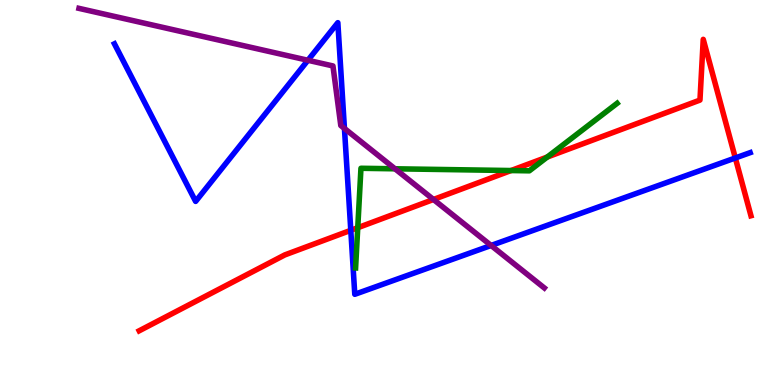[{'lines': ['blue', 'red'], 'intersections': [{'x': 4.53, 'y': 4.02}, {'x': 9.49, 'y': 5.9}]}, {'lines': ['green', 'red'], 'intersections': [{'x': 4.62, 'y': 4.09}, {'x': 6.59, 'y': 5.57}, {'x': 7.06, 'y': 5.92}]}, {'lines': ['purple', 'red'], 'intersections': [{'x': 5.59, 'y': 4.82}]}, {'lines': ['blue', 'green'], 'intersections': []}, {'lines': ['blue', 'purple'], 'intersections': [{'x': 3.97, 'y': 8.43}, {'x': 4.44, 'y': 6.66}, {'x': 6.34, 'y': 3.62}]}, {'lines': ['green', 'purple'], 'intersections': [{'x': 5.1, 'y': 5.62}]}]